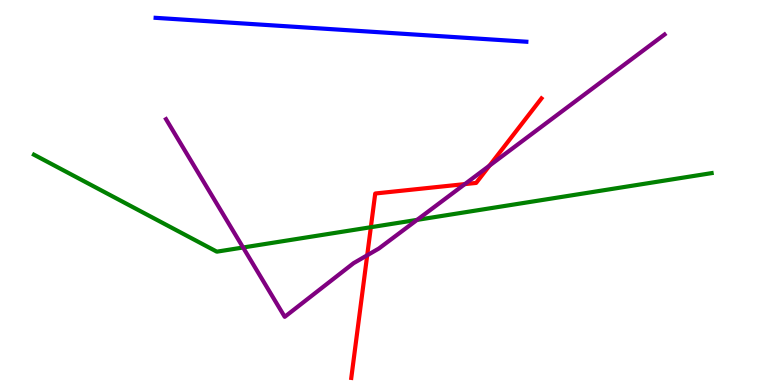[{'lines': ['blue', 'red'], 'intersections': []}, {'lines': ['green', 'red'], 'intersections': [{'x': 4.79, 'y': 4.1}]}, {'lines': ['purple', 'red'], 'intersections': [{'x': 4.74, 'y': 3.37}, {'x': 6.0, 'y': 5.22}, {'x': 6.32, 'y': 5.7}]}, {'lines': ['blue', 'green'], 'intersections': []}, {'lines': ['blue', 'purple'], 'intersections': []}, {'lines': ['green', 'purple'], 'intersections': [{'x': 3.14, 'y': 3.57}, {'x': 5.38, 'y': 4.29}]}]